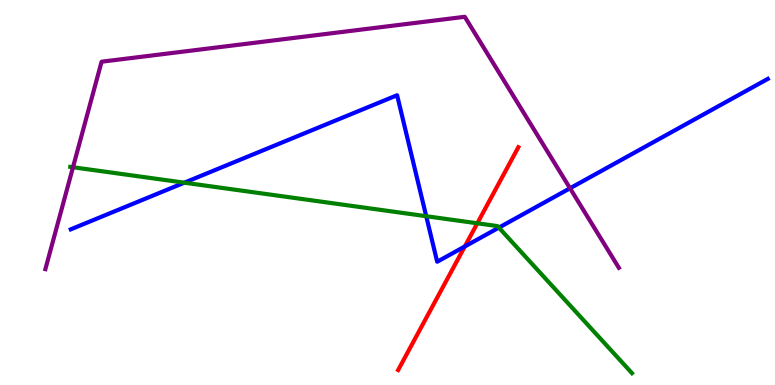[{'lines': ['blue', 'red'], 'intersections': [{'x': 6.0, 'y': 3.6}]}, {'lines': ['green', 'red'], 'intersections': [{'x': 6.16, 'y': 4.2}]}, {'lines': ['purple', 'red'], 'intersections': []}, {'lines': ['blue', 'green'], 'intersections': [{'x': 2.38, 'y': 5.26}, {'x': 5.5, 'y': 4.38}, {'x': 6.44, 'y': 4.09}]}, {'lines': ['blue', 'purple'], 'intersections': [{'x': 7.36, 'y': 5.11}]}, {'lines': ['green', 'purple'], 'intersections': [{'x': 0.942, 'y': 5.66}]}]